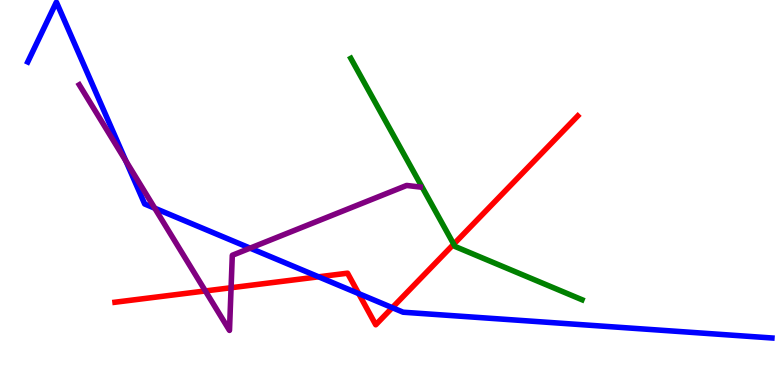[{'lines': ['blue', 'red'], 'intersections': [{'x': 4.11, 'y': 2.81}, {'x': 4.63, 'y': 2.37}, {'x': 5.06, 'y': 2.01}]}, {'lines': ['green', 'red'], 'intersections': [{'x': 5.85, 'y': 3.66}]}, {'lines': ['purple', 'red'], 'intersections': [{'x': 2.65, 'y': 2.44}, {'x': 2.98, 'y': 2.53}]}, {'lines': ['blue', 'green'], 'intersections': []}, {'lines': ['blue', 'purple'], 'intersections': [{'x': 1.63, 'y': 5.82}, {'x': 2.0, 'y': 4.59}, {'x': 3.23, 'y': 3.55}]}, {'lines': ['green', 'purple'], 'intersections': []}]